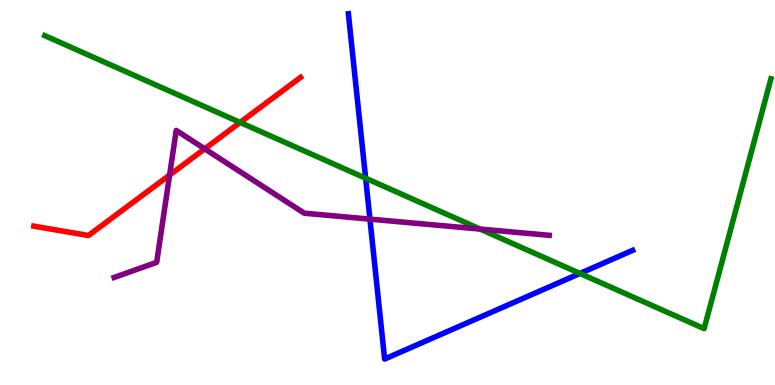[{'lines': ['blue', 'red'], 'intersections': []}, {'lines': ['green', 'red'], 'intersections': [{'x': 3.1, 'y': 6.82}]}, {'lines': ['purple', 'red'], 'intersections': [{'x': 2.19, 'y': 5.45}, {'x': 2.64, 'y': 6.13}]}, {'lines': ['blue', 'green'], 'intersections': [{'x': 4.72, 'y': 5.37}, {'x': 7.48, 'y': 2.9}]}, {'lines': ['blue', 'purple'], 'intersections': [{'x': 4.77, 'y': 4.31}]}, {'lines': ['green', 'purple'], 'intersections': [{'x': 6.2, 'y': 4.05}]}]